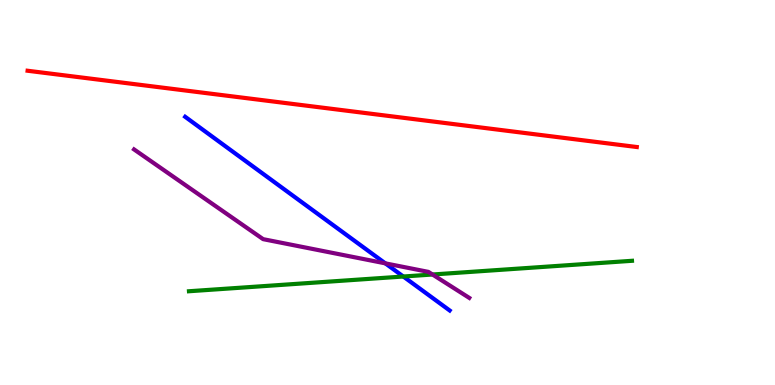[{'lines': ['blue', 'red'], 'intersections': []}, {'lines': ['green', 'red'], 'intersections': []}, {'lines': ['purple', 'red'], 'intersections': []}, {'lines': ['blue', 'green'], 'intersections': [{'x': 5.2, 'y': 2.82}]}, {'lines': ['blue', 'purple'], 'intersections': [{'x': 4.97, 'y': 3.16}]}, {'lines': ['green', 'purple'], 'intersections': [{'x': 5.58, 'y': 2.87}]}]